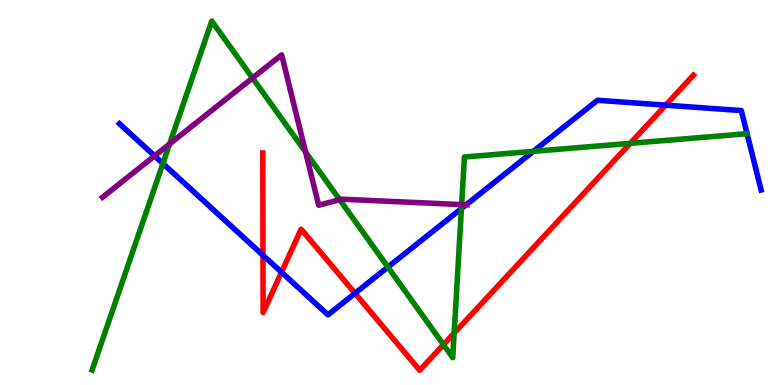[{'lines': ['blue', 'red'], 'intersections': [{'x': 3.39, 'y': 3.37}, {'x': 3.63, 'y': 2.93}, {'x': 4.58, 'y': 2.38}, {'x': 8.59, 'y': 7.27}]}, {'lines': ['green', 'red'], 'intersections': [{'x': 5.72, 'y': 1.05}, {'x': 5.86, 'y': 1.35}, {'x': 8.13, 'y': 6.28}]}, {'lines': ['purple', 'red'], 'intersections': []}, {'lines': ['blue', 'green'], 'intersections': [{'x': 2.1, 'y': 5.75}, {'x': 5.01, 'y': 3.06}, {'x': 5.95, 'y': 4.58}, {'x': 6.88, 'y': 6.07}]}, {'lines': ['blue', 'purple'], 'intersections': [{'x': 1.99, 'y': 5.95}, {'x': 6.01, 'y': 4.68}]}, {'lines': ['green', 'purple'], 'intersections': [{'x': 2.19, 'y': 6.26}, {'x': 3.26, 'y': 7.97}, {'x': 3.94, 'y': 6.05}, {'x': 4.38, 'y': 4.81}, {'x': 5.96, 'y': 4.69}]}]